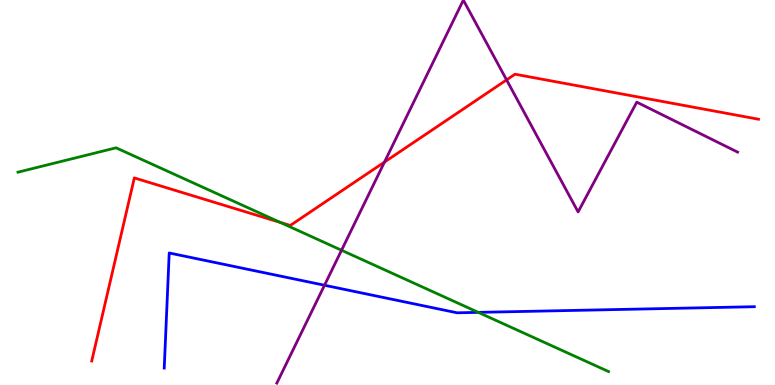[{'lines': ['blue', 'red'], 'intersections': []}, {'lines': ['green', 'red'], 'intersections': [{'x': 3.62, 'y': 4.22}]}, {'lines': ['purple', 'red'], 'intersections': [{'x': 4.96, 'y': 5.79}, {'x': 6.54, 'y': 7.92}]}, {'lines': ['blue', 'green'], 'intersections': [{'x': 6.17, 'y': 1.89}]}, {'lines': ['blue', 'purple'], 'intersections': [{'x': 4.19, 'y': 2.59}]}, {'lines': ['green', 'purple'], 'intersections': [{'x': 4.41, 'y': 3.5}]}]